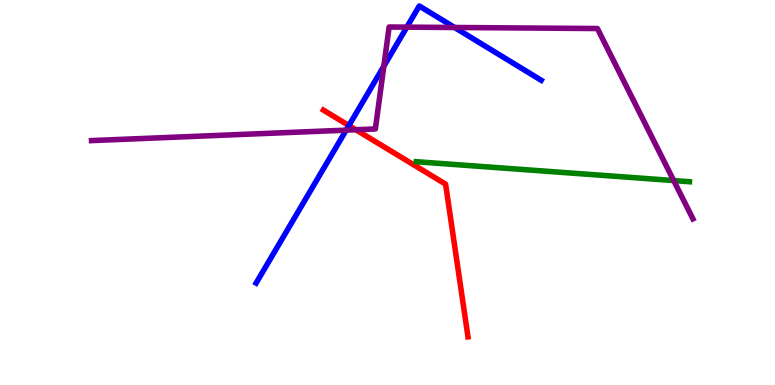[{'lines': ['blue', 'red'], 'intersections': [{'x': 4.5, 'y': 6.74}]}, {'lines': ['green', 'red'], 'intersections': []}, {'lines': ['purple', 'red'], 'intersections': [{'x': 4.59, 'y': 6.63}]}, {'lines': ['blue', 'green'], 'intersections': []}, {'lines': ['blue', 'purple'], 'intersections': [{'x': 4.47, 'y': 6.62}, {'x': 4.95, 'y': 8.28}, {'x': 5.25, 'y': 9.3}, {'x': 5.87, 'y': 9.29}]}, {'lines': ['green', 'purple'], 'intersections': [{'x': 8.69, 'y': 5.31}]}]